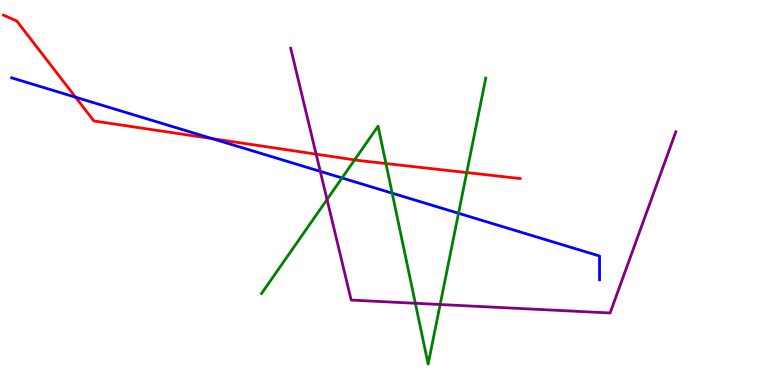[{'lines': ['blue', 'red'], 'intersections': [{'x': 0.975, 'y': 7.48}, {'x': 2.74, 'y': 6.4}]}, {'lines': ['green', 'red'], 'intersections': [{'x': 4.58, 'y': 5.85}, {'x': 4.98, 'y': 5.75}, {'x': 6.02, 'y': 5.52}]}, {'lines': ['purple', 'red'], 'intersections': [{'x': 4.08, 'y': 6.0}]}, {'lines': ['blue', 'green'], 'intersections': [{'x': 4.41, 'y': 5.38}, {'x': 5.06, 'y': 4.98}, {'x': 5.92, 'y': 4.46}]}, {'lines': ['blue', 'purple'], 'intersections': [{'x': 4.13, 'y': 5.55}]}, {'lines': ['green', 'purple'], 'intersections': [{'x': 4.22, 'y': 4.82}, {'x': 5.36, 'y': 2.12}, {'x': 5.68, 'y': 2.09}]}]